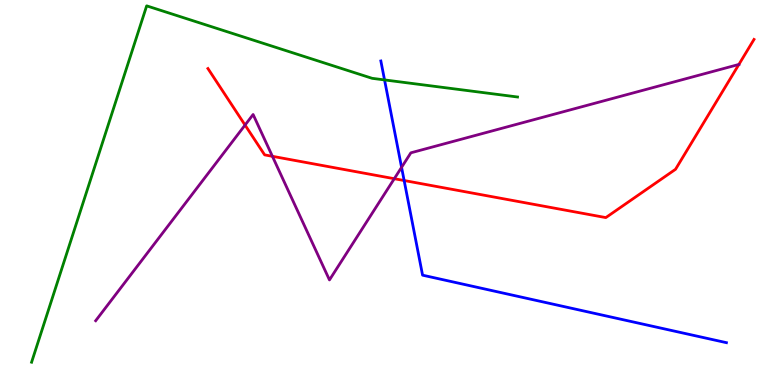[{'lines': ['blue', 'red'], 'intersections': [{'x': 5.21, 'y': 5.31}]}, {'lines': ['green', 'red'], 'intersections': []}, {'lines': ['purple', 'red'], 'intersections': [{'x': 3.16, 'y': 6.75}, {'x': 3.51, 'y': 5.94}, {'x': 5.09, 'y': 5.36}, {'x': 9.53, 'y': 8.33}]}, {'lines': ['blue', 'green'], 'intersections': [{'x': 4.96, 'y': 7.92}]}, {'lines': ['blue', 'purple'], 'intersections': [{'x': 5.18, 'y': 5.65}]}, {'lines': ['green', 'purple'], 'intersections': []}]